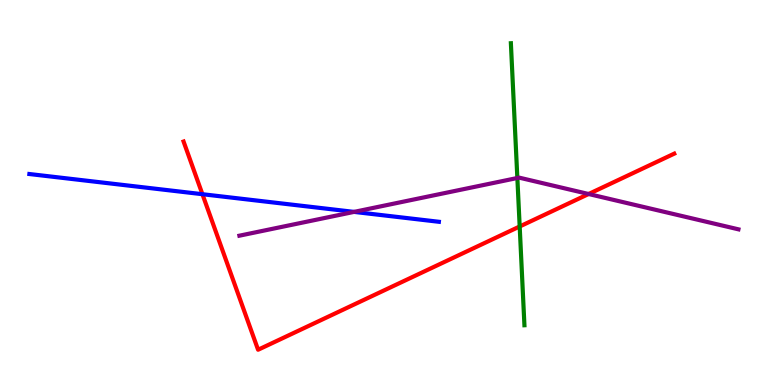[{'lines': ['blue', 'red'], 'intersections': [{'x': 2.61, 'y': 4.96}]}, {'lines': ['green', 'red'], 'intersections': [{'x': 6.71, 'y': 4.12}]}, {'lines': ['purple', 'red'], 'intersections': [{'x': 7.59, 'y': 4.96}]}, {'lines': ['blue', 'green'], 'intersections': []}, {'lines': ['blue', 'purple'], 'intersections': [{'x': 4.57, 'y': 4.5}]}, {'lines': ['green', 'purple'], 'intersections': [{'x': 6.68, 'y': 5.38}]}]